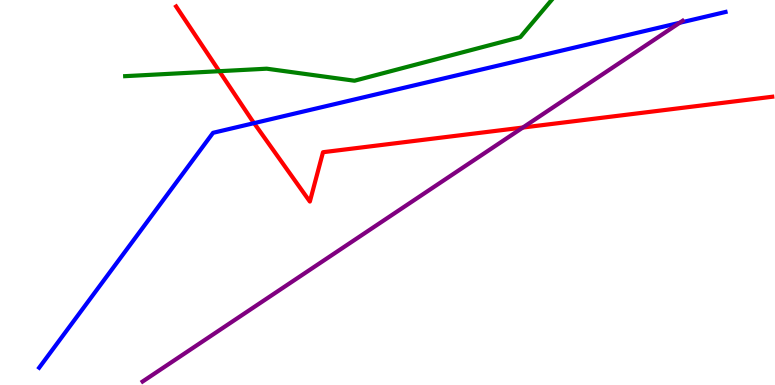[{'lines': ['blue', 'red'], 'intersections': [{'x': 3.28, 'y': 6.8}]}, {'lines': ['green', 'red'], 'intersections': [{'x': 2.83, 'y': 8.15}]}, {'lines': ['purple', 'red'], 'intersections': [{'x': 6.75, 'y': 6.69}]}, {'lines': ['blue', 'green'], 'intersections': []}, {'lines': ['blue', 'purple'], 'intersections': [{'x': 8.77, 'y': 9.41}]}, {'lines': ['green', 'purple'], 'intersections': []}]